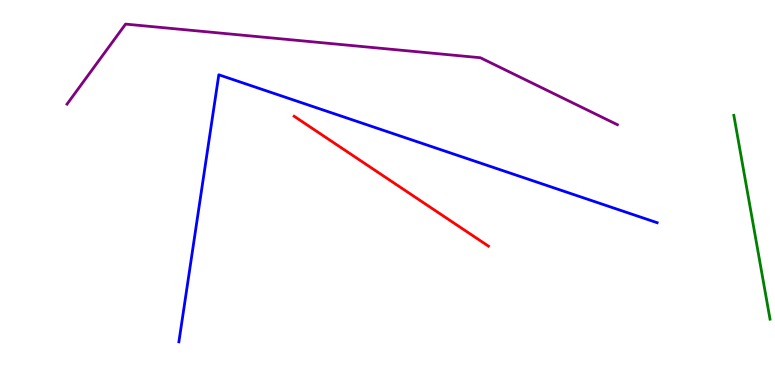[{'lines': ['blue', 'red'], 'intersections': []}, {'lines': ['green', 'red'], 'intersections': []}, {'lines': ['purple', 'red'], 'intersections': []}, {'lines': ['blue', 'green'], 'intersections': []}, {'lines': ['blue', 'purple'], 'intersections': []}, {'lines': ['green', 'purple'], 'intersections': []}]